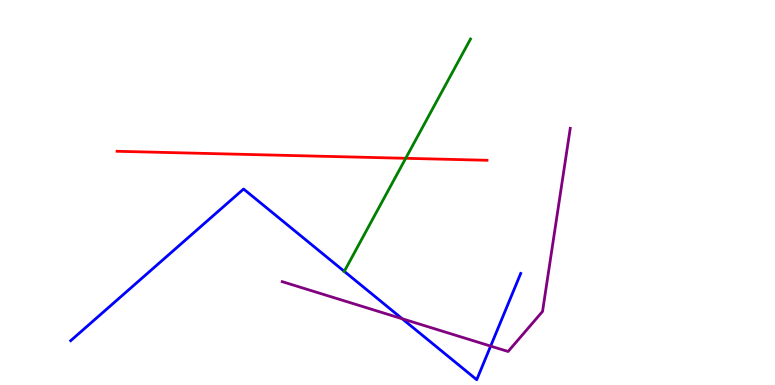[{'lines': ['blue', 'red'], 'intersections': []}, {'lines': ['green', 'red'], 'intersections': [{'x': 5.23, 'y': 5.89}]}, {'lines': ['purple', 'red'], 'intersections': []}, {'lines': ['blue', 'green'], 'intersections': [{'x': 4.44, 'y': 2.95}]}, {'lines': ['blue', 'purple'], 'intersections': [{'x': 5.19, 'y': 1.72}, {'x': 6.33, 'y': 1.01}]}, {'lines': ['green', 'purple'], 'intersections': []}]